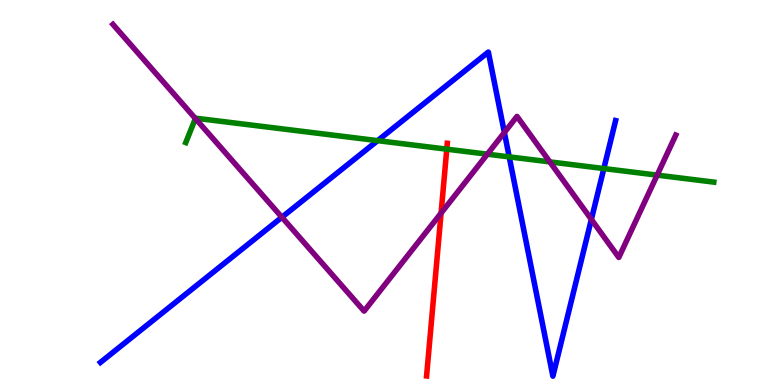[{'lines': ['blue', 'red'], 'intersections': []}, {'lines': ['green', 'red'], 'intersections': [{'x': 5.76, 'y': 6.13}]}, {'lines': ['purple', 'red'], 'intersections': [{'x': 5.69, 'y': 4.47}]}, {'lines': ['blue', 'green'], 'intersections': [{'x': 4.87, 'y': 6.35}, {'x': 6.57, 'y': 5.93}, {'x': 7.79, 'y': 5.62}]}, {'lines': ['blue', 'purple'], 'intersections': [{'x': 3.64, 'y': 4.36}, {'x': 6.51, 'y': 6.56}, {'x': 7.63, 'y': 4.3}]}, {'lines': ['green', 'purple'], 'intersections': [{'x': 2.52, 'y': 6.92}, {'x': 6.29, 'y': 6.0}, {'x': 7.09, 'y': 5.8}, {'x': 8.48, 'y': 5.45}]}]